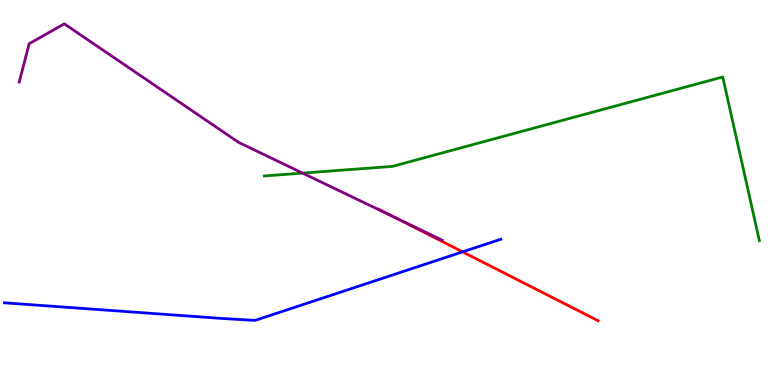[{'lines': ['blue', 'red'], 'intersections': [{'x': 5.97, 'y': 3.46}]}, {'lines': ['green', 'red'], 'intersections': []}, {'lines': ['purple', 'red'], 'intersections': [{'x': 5.09, 'y': 4.36}]}, {'lines': ['blue', 'green'], 'intersections': []}, {'lines': ['blue', 'purple'], 'intersections': []}, {'lines': ['green', 'purple'], 'intersections': [{'x': 3.9, 'y': 5.5}]}]